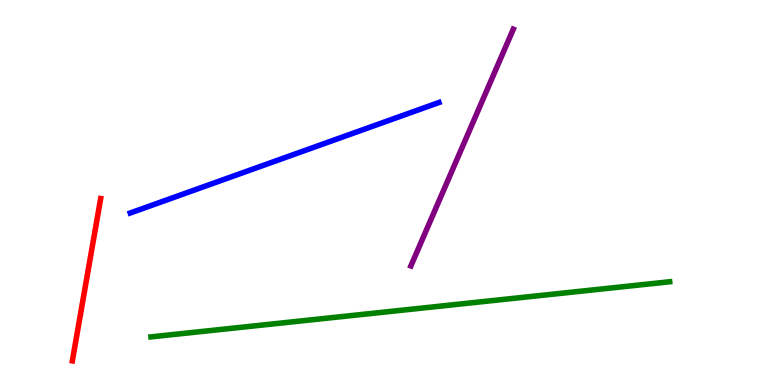[{'lines': ['blue', 'red'], 'intersections': []}, {'lines': ['green', 'red'], 'intersections': []}, {'lines': ['purple', 'red'], 'intersections': []}, {'lines': ['blue', 'green'], 'intersections': []}, {'lines': ['blue', 'purple'], 'intersections': []}, {'lines': ['green', 'purple'], 'intersections': []}]